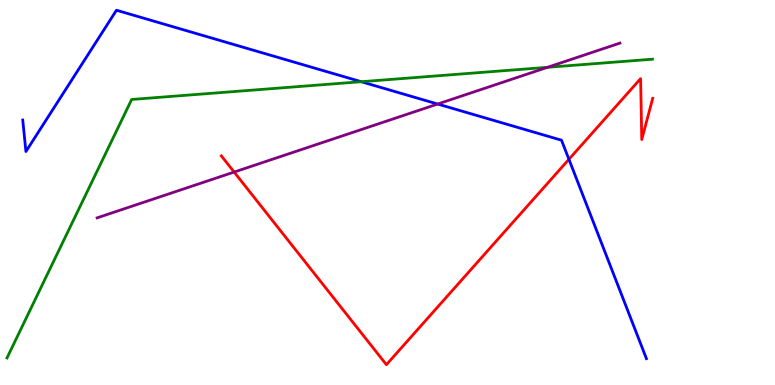[{'lines': ['blue', 'red'], 'intersections': [{'x': 7.34, 'y': 5.86}]}, {'lines': ['green', 'red'], 'intersections': []}, {'lines': ['purple', 'red'], 'intersections': [{'x': 3.02, 'y': 5.53}]}, {'lines': ['blue', 'green'], 'intersections': [{'x': 4.66, 'y': 7.88}]}, {'lines': ['blue', 'purple'], 'intersections': [{'x': 5.65, 'y': 7.3}]}, {'lines': ['green', 'purple'], 'intersections': [{'x': 7.06, 'y': 8.25}]}]